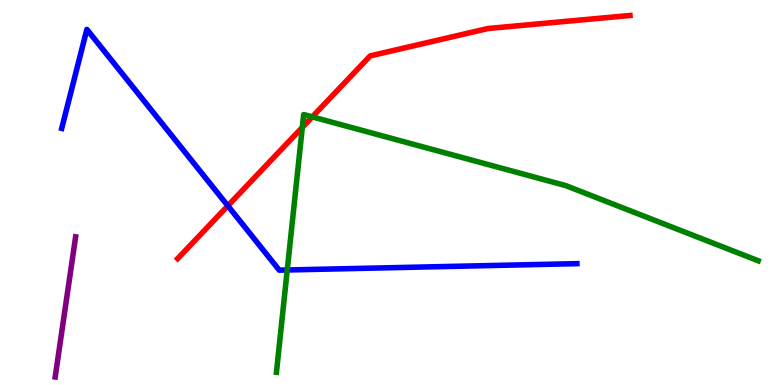[{'lines': ['blue', 'red'], 'intersections': [{'x': 2.94, 'y': 4.65}]}, {'lines': ['green', 'red'], 'intersections': [{'x': 3.9, 'y': 6.69}, {'x': 4.03, 'y': 6.96}]}, {'lines': ['purple', 'red'], 'intersections': []}, {'lines': ['blue', 'green'], 'intersections': [{'x': 3.71, 'y': 2.99}]}, {'lines': ['blue', 'purple'], 'intersections': []}, {'lines': ['green', 'purple'], 'intersections': []}]